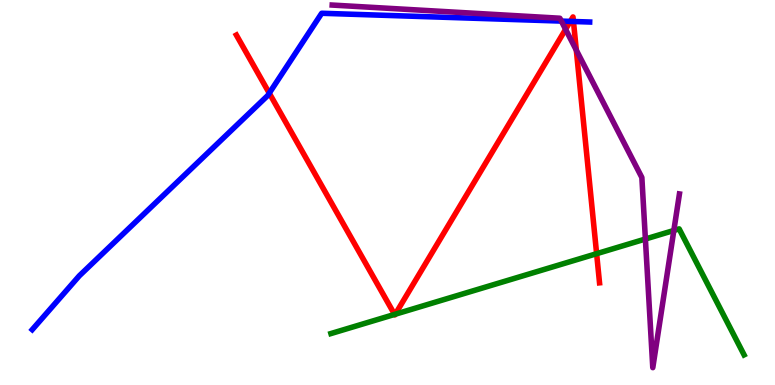[{'lines': ['blue', 'red'], 'intersections': [{'x': 3.47, 'y': 7.58}, {'x': 7.36, 'y': 9.44}, {'x': 7.4, 'y': 9.44}]}, {'lines': ['green', 'red'], 'intersections': [{'x': 5.09, 'y': 1.83}, {'x': 5.1, 'y': 1.84}, {'x': 7.7, 'y': 3.41}]}, {'lines': ['purple', 'red'], 'intersections': [{'x': 7.3, 'y': 9.24}, {'x': 7.44, 'y': 8.7}]}, {'lines': ['blue', 'green'], 'intersections': []}, {'lines': ['blue', 'purple'], 'intersections': [{'x': 7.24, 'y': 9.45}]}, {'lines': ['green', 'purple'], 'intersections': [{'x': 8.33, 'y': 3.79}, {'x': 8.69, 'y': 4.01}]}]